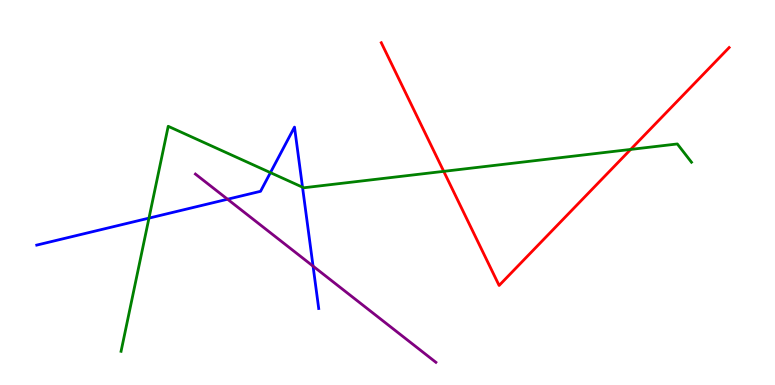[{'lines': ['blue', 'red'], 'intersections': []}, {'lines': ['green', 'red'], 'intersections': [{'x': 5.73, 'y': 5.55}, {'x': 8.14, 'y': 6.12}]}, {'lines': ['purple', 'red'], 'intersections': []}, {'lines': ['blue', 'green'], 'intersections': [{'x': 1.92, 'y': 4.33}, {'x': 3.49, 'y': 5.52}, {'x': 3.9, 'y': 5.14}]}, {'lines': ['blue', 'purple'], 'intersections': [{'x': 2.94, 'y': 4.83}, {'x': 4.04, 'y': 3.09}]}, {'lines': ['green', 'purple'], 'intersections': []}]